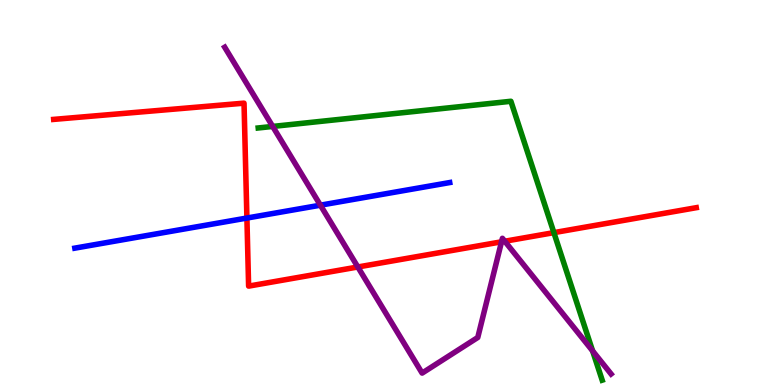[{'lines': ['blue', 'red'], 'intersections': [{'x': 3.19, 'y': 4.34}]}, {'lines': ['green', 'red'], 'intersections': [{'x': 7.15, 'y': 3.96}]}, {'lines': ['purple', 'red'], 'intersections': [{'x': 4.62, 'y': 3.07}, {'x': 6.47, 'y': 3.72}, {'x': 6.51, 'y': 3.73}]}, {'lines': ['blue', 'green'], 'intersections': []}, {'lines': ['blue', 'purple'], 'intersections': [{'x': 4.13, 'y': 4.67}]}, {'lines': ['green', 'purple'], 'intersections': [{'x': 3.52, 'y': 6.72}, {'x': 7.65, 'y': 0.886}]}]